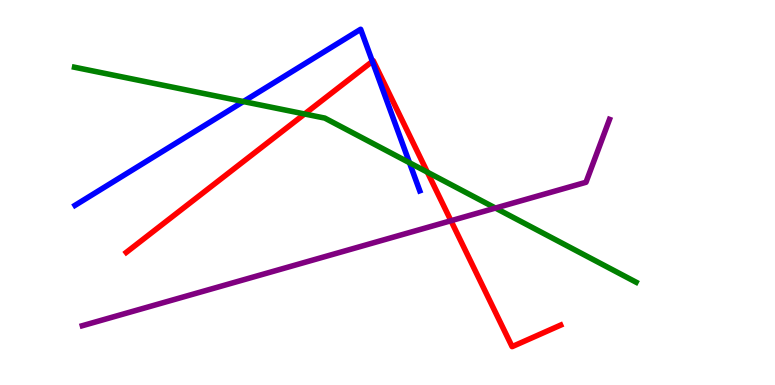[{'lines': ['blue', 'red'], 'intersections': [{'x': 4.81, 'y': 8.41}]}, {'lines': ['green', 'red'], 'intersections': [{'x': 3.93, 'y': 7.04}, {'x': 5.51, 'y': 5.53}]}, {'lines': ['purple', 'red'], 'intersections': [{'x': 5.82, 'y': 4.27}]}, {'lines': ['blue', 'green'], 'intersections': [{'x': 3.14, 'y': 7.36}, {'x': 5.28, 'y': 5.77}]}, {'lines': ['blue', 'purple'], 'intersections': []}, {'lines': ['green', 'purple'], 'intersections': [{'x': 6.39, 'y': 4.6}]}]